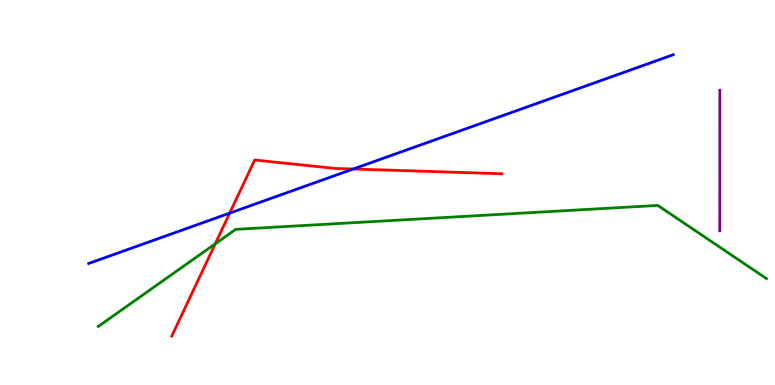[{'lines': ['blue', 'red'], 'intersections': [{'x': 2.96, 'y': 4.46}, {'x': 4.56, 'y': 5.61}]}, {'lines': ['green', 'red'], 'intersections': [{'x': 2.78, 'y': 3.67}]}, {'lines': ['purple', 'red'], 'intersections': []}, {'lines': ['blue', 'green'], 'intersections': []}, {'lines': ['blue', 'purple'], 'intersections': []}, {'lines': ['green', 'purple'], 'intersections': []}]